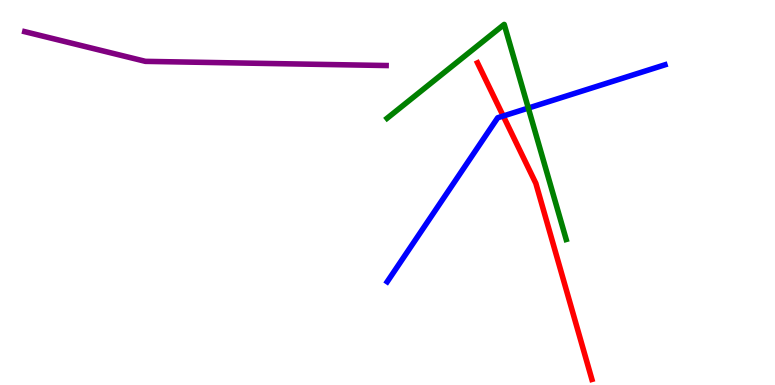[{'lines': ['blue', 'red'], 'intersections': [{'x': 6.49, 'y': 6.99}]}, {'lines': ['green', 'red'], 'intersections': []}, {'lines': ['purple', 'red'], 'intersections': []}, {'lines': ['blue', 'green'], 'intersections': [{'x': 6.82, 'y': 7.19}]}, {'lines': ['blue', 'purple'], 'intersections': []}, {'lines': ['green', 'purple'], 'intersections': []}]